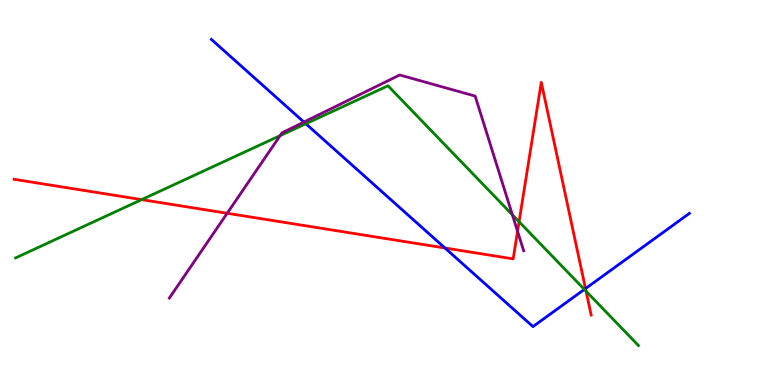[{'lines': ['blue', 'red'], 'intersections': [{'x': 5.74, 'y': 3.56}, {'x': 7.55, 'y': 2.5}]}, {'lines': ['green', 'red'], 'intersections': [{'x': 1.83, 'y': 4.81}, {'x': 6.7, 'y': 4.24}, {'x': 7.56, 'y': 2.44}]}, {'lines': ['purple', 'red'], 'intersections': [{'x': 2.93, 'y': 4.46}, {'x': 6.68, 'y': 3.99}]}, {'lines': ['blue', 'green'], 'intersections': [{'x': 3.95, 'y': 6.79}, {'x': 7.54, 'y': 2.48}]}, {'lines': ['blue', 'purple'], 'intersections': [{'x': 3.92, 'y': 6.83}]}, {'lines': ['green', 'purple'], 'intersections': [{'x': 3.61, 'y': 6.48}, {'x': 6.61, 'y': 4.42}]}]